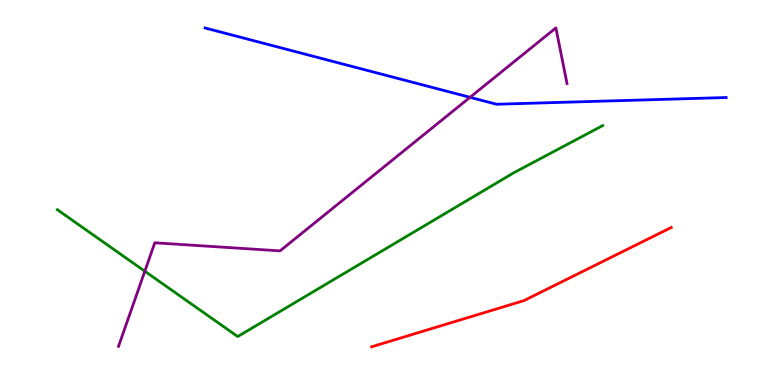[{'lines': ['blue', 'red'], 'intersections': []}, {'lines': ['green', 'red'], 'intersections': []}, {'lines': ['purple', 'red'], 'intersections': []}, {'lines': ['blue', 'green'], 'intersections': []}, {'lines': ['blue', 'purple'], 'intersections': [{'x': 6.06, 'y': 7.47}]}, {'lines': ['green', 'purple'], 'intersections': [{'x': 1.87, 'y': 2.96}]}]